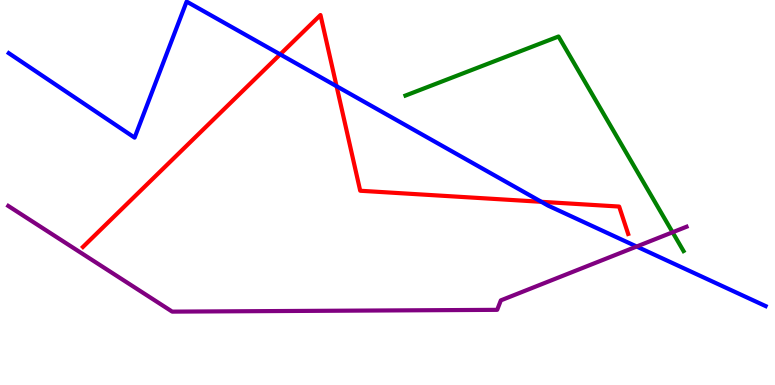[{'lines': ['blue', 'red'], 'intersections': [{'x': 3.62, 'y': 8.59}, {'x': 4.34, 'y': 7.76}, {'x': 6.99, 'y': 4.76}]}, {'lines': ['green', 'red'], 'intersections': []}, {'lines': ['purple', 'red'], 'intersections': []}, {'lines': ['blue', 'green'], 'intersections': []}, {'lines': ['blue', 'purple'], 'intersections': [{'x': 8.22, 'y': 3.6}]}, {'lines': ['green', 'purple'], 'intersections': [{'x': 8.68, 'y': 3.97}]}]